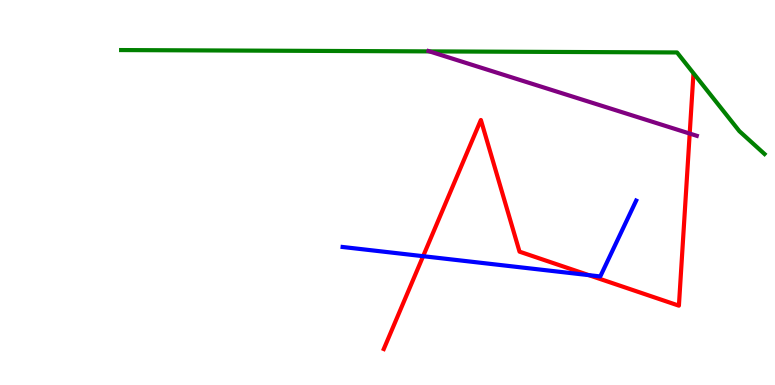[{'lines': ['blue', 'red'], 'intersections': [{'x': 5.46, 'y': 3.35}, {'x': 7.6, 'y': 2.85}]}, {'lines': ['green', 'red'], 'intersections': []}, {'lines': ['purple', 'red'], 'intersections': [{'x': 8.9, 'y': 6.53}]}, {'lines': ['blue', 'green'], 'intersections': []}, {'lines': ['blue', 'purple'], 'intersections': []}, {'lines': ['green', 'purple'], 'intersections': [{'x': 5.54, 'y': 8.67}]}]